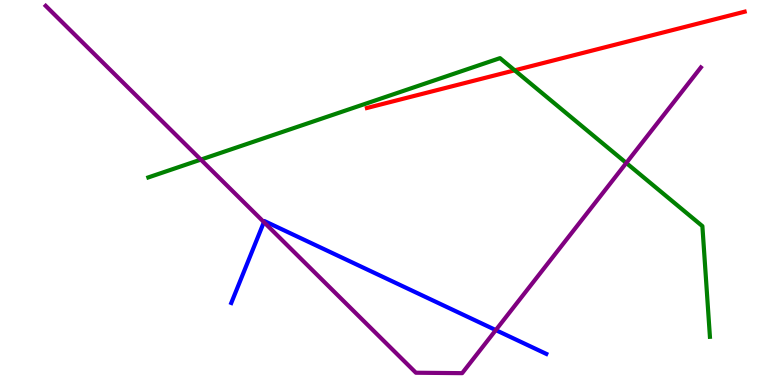[{'lines': ['blue', 'red'], 'intersections': []}, {'lines': ['green', 'red'], 'intersections': [{'x': 6.64, 'y': 8.17}]}, {'lines': ['purple', 'red'], 'intersections': []}, {'lines': ['blue', 'green'], 'intersections': []}, {'lines': ['blue', 'purple'], 'intersections': [{'x': 3.41, 'y': 4.23}, {'x': 6.4, 'y': 1.43}]}, {'lines': ['green', 'purple'], 'intersections': [{'x': 2.59, 'y': 5.85}, {'x': 8.08, 'y': 5.77}]}]